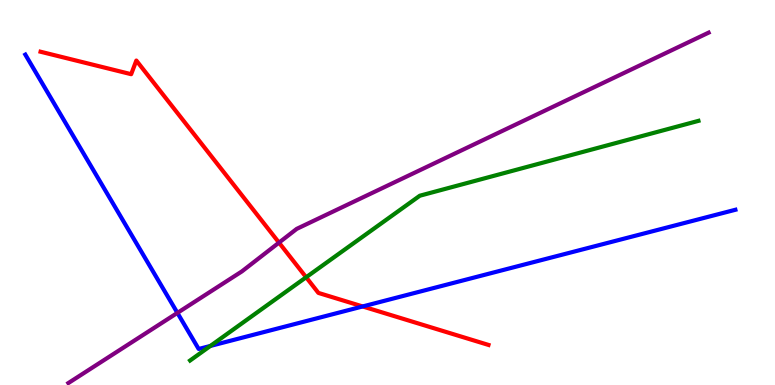[{'lines': ['blue', 'red'], 'intersections': [{'x': 4.68, 'y': 2.04}]}, {'lines': ['green', 'red'], 'intersections': [{'x': 3.95, 'y': 2.8}]}, {'lines': ['purple', 'red'], 'intersections': [{'x': 3.6, 'y': 3.7}]}, {'lines': ['blue', 'green'], 'intersections': [{'x': 2.71, 'y': 1.01}]}, {'lines': ['blue', 'purple'], 'intersections': [{'x': 2.29, 'y': 1.87}]}, {'lines': ['green', 'purple'], 'intersections': []}]